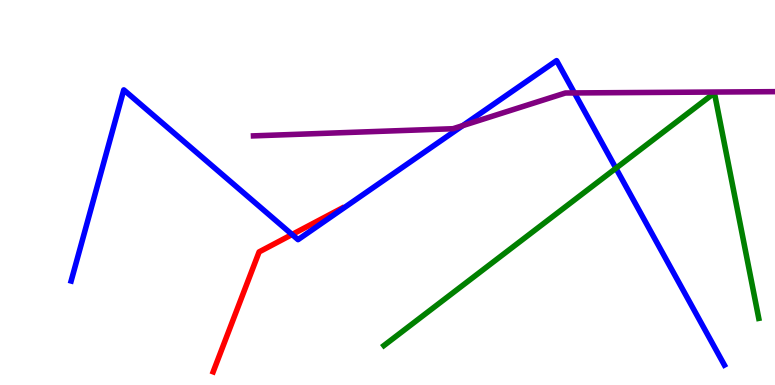[{'lines': ['blue', 'red'], 'intersections': [{'x': 3.77, 'y': 3.91}]}, {'lines': ['green', 'red'], 'intersections': []}, {'lines': ['purple', 'red'], 'intersections': []}, {'lines': ['blue', 'green'], 'intersections': [{'x': 7.95, 'y': 5.63}]}, {'lines': ['blue', 'purple'], 'intersections': [{'x': 5.97, 'y': 6.74}, {'x': 7.41, 'y': 7.59}]}, {'lines': ['green', 'purple'], 'intersections': []}]